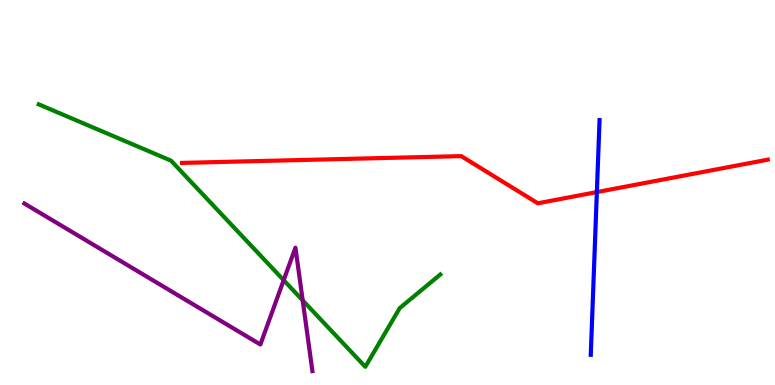[{'lines': ['blue', 'red'], 'intersections': [{'x': 7.7, 'y': 5.01}]}, {'lines': ['green', 'red'], 'intersections': []}, {'lines': ['purple', 'red'], 'intersections': []}, {'lines': ['blue', 'green'], 'intersections': []}, {'lines': ['blue', 'purple'], 'intersections': []}, {'lines': ['green', 'purple'], 'intersections': [{'x': 3.66, 'y': 2.72}, {'x': 3.91, 'y': 2.2}]}]